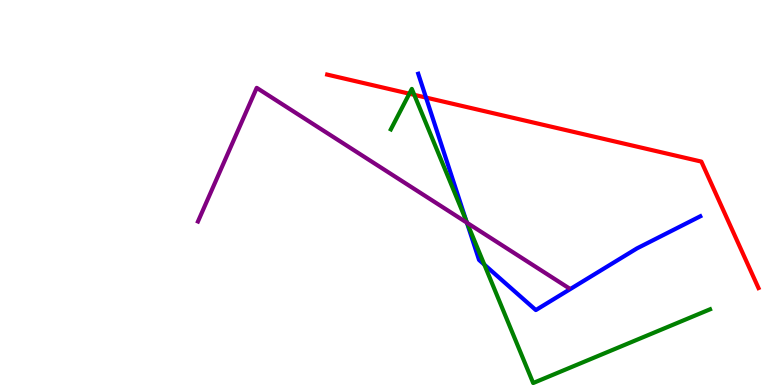[{'lines': ['blue', 'red'], 'intersections': [{'x': 5.5, 'y': 7.47}]}, {'lines': ['green', 'red'], 'intersections': [{'x': 5.28, 'y': 7.57}, {'x': 5.35, 'y': 7.54}]}, {'lines': ['purple', 'red'], 'intersections': []}, {'lines': ['blue', 'green'], 'intersections': [{'x': 6.02, 'y': 4.26}, {'x': 6.25, 'y': 3.13}]}, {'lines': ['blue', 'purple'], 'intersections': [{'x': 6.02, 'y': 4.22}]}, {'lines': ['green', 'purple'], 'intersections': [{'x': 6.03, 'y': 4.21}]}]